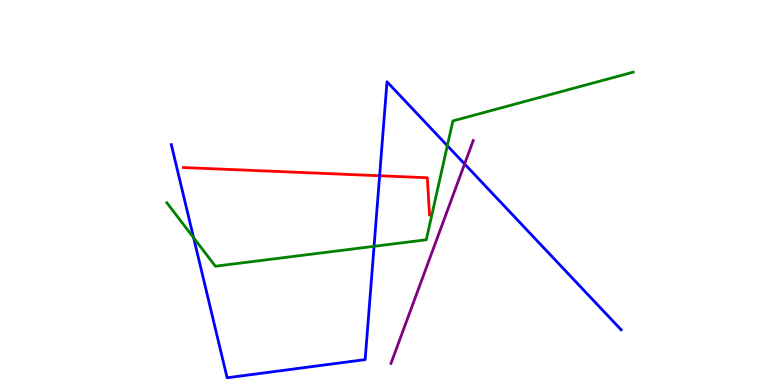[{'lines': ['blue', 'red'], 'intersections': [{'x': 4.9, 'y': 5.43}]}, {'lines': ['green', 'red'], 'intersections': []}, {'lines': ['purple', 'red'], 'intersections': []}, {'lines': ['blue', 'green'], 'intersections': [{'x': 2.5, 'y': 3.83}, {'x': 4.83, 'y': 3.6}, {'x': 5.77, 'y': 6.22}]}, {'lines': ['blue', 'purple'], 'intersections': [{'x': 5.99, 'y': 5.74}]}, {'lines': ['green', 'purple'], 'intersections': []}]